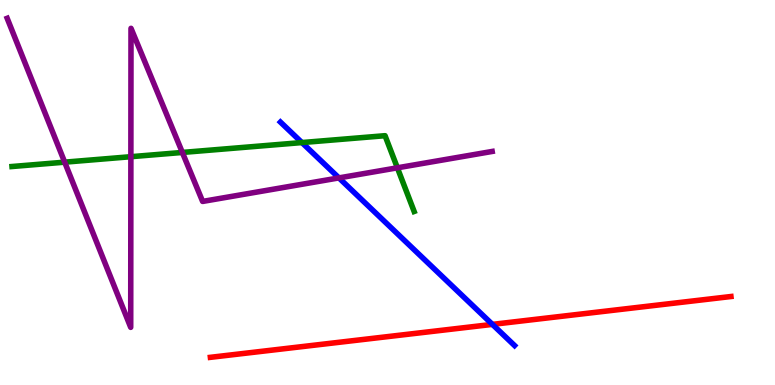[{'lines': ['blue', 'red'], 'intersections': [{'x': 6.35, 'y': 1.57}]}, {'lines': ['green', 'red'], 'intersections': []}, {'lines': ['purple', 'red'], 'intersections': []}, {'lines': ['blue', 'green'], 'intersections': [{'x': 3.9, 'y': 6.3}]}, {'lines': ['blue', 'purple'], 'intersections': [{'x': 4.37, 'y': 5.38}]}, {'lines': ['green', 'purple'], 'intersections': [{'x': 0.835, 'y': 5.79}, {'x': 1.69, 'y': 5.93}, {'x': 2.35, 'y': 6.04}, {'x': 5.13, 'y': 5.64}]}]